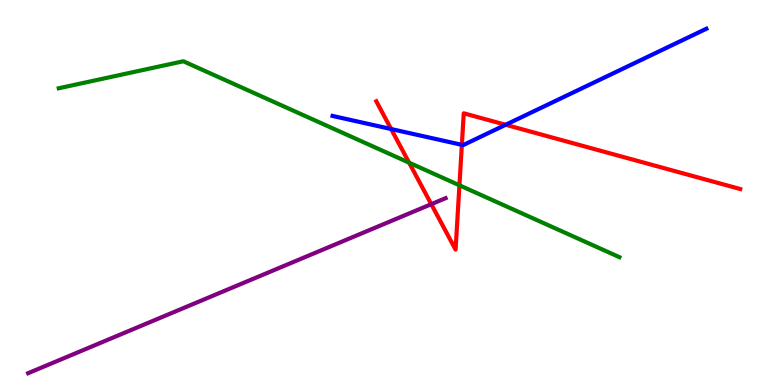[{'lines': ['blue', 'red'], 'intersections': [{'x': 5.05, 'y': 6.65}, {'x': 5.96, 'y': 6.24}, {'x': 6.52, 'y': 6.76}]}, {'lines': ['green', 'red'], 'intersections': [{'x': 5.28, 'y': 5.77}, {'x': 5.93, 'y': 5.19}]}, {'lines': ['purple', 'red'], 'intersections': [{'x': 5.56, 'y': 4.7}]}, {'lines': ['blue', 'green'], 'intersections': []}, {'lines': ['blue', 'purple'], 'intersections': []}, {'lines': ['green', 'purple'], 'intersections': []}]